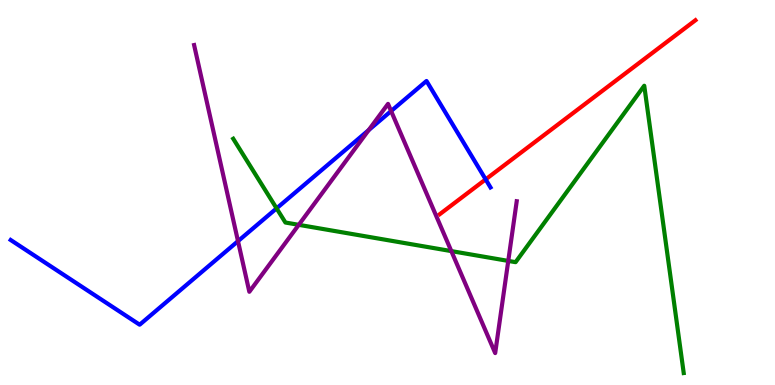[{'lines': ['blue', 'red'], 'intersections': [{'x': 6.27, 'y': 5.34}]}, {'lines': ['green', 'red'], 'intersections': []}, {'lines': ['purple', 'red'], 'intersections': []}, {'lines': ['blue', 'green'], 'intersections': [{'x': 3.57, 'y': 4.59}]}, {'lines': ['blue', 'purple'], 'intersections': [{'x': 3.07, 'y': 3.74}, {'x': 4.76, 'y': 6.62}, {'x': 5.05, 'y': 7.12}]}, {'lines': ['green', 'purple'], 'intersections': [{'x': 3.85, 'y': 4.16}, {'x': 5.82, 'y': 3.48}, {'x': 6.56, 'y': 3.22}]}]